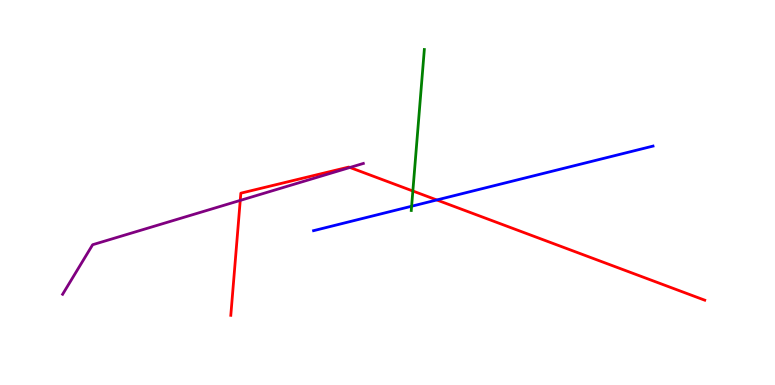[{'lines': ['blue', 'red'], 'intersections': [{'x': 5.64, 'y': 4.81}]}, {'lines': ['green', 'red'], 'intersections': [{'x': 5.33, 'y': 5.04}]}, {'lines': ['purple', 'red'], 'intersections': [{'x': 3.1, 'y': 4.79}, {'x': 4.52, 'y': 5.65}]}, {'lines': ['blue', 'green'], 'intersections': [{'x': 5.31, 'y': 4.64}]}, {'lines': ['blue', 'purple'], 'intersections': []}, {'lines': ['green', 'purple'], 'intersections': []}]